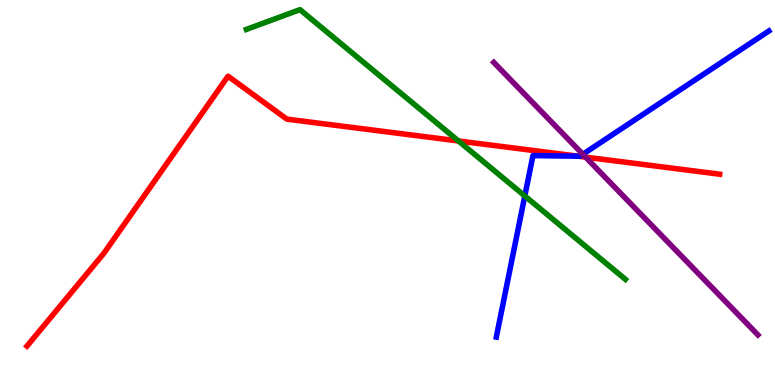[{'lines': ['blue', 'red'], 'intersections': [{'x': 7.46, 'y': 5.94}]}, {'lines': ['green', 'red'], 'intersections': [{'x': 5.92, 'y': 6.34}]}, {'lines': ['purple', 'red'], 'intersections': [{'x': 7.56, 'y': 5.92}]}, {'lines': ['blue', 'green'], 'intersections': [{'x': 6.77, 'y': 4.91}]}, {'lines': ['blue', 'purple'], 'intersections': [{'x': 7.52, 'y': 5.99}]}, {'lines': ['green', 'purple'], 'intersections': []}]